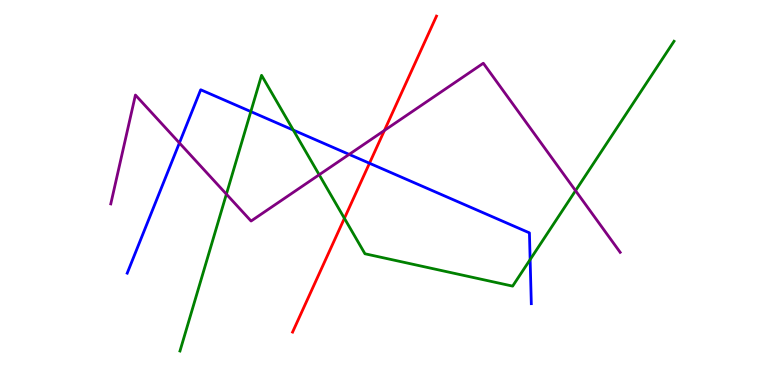[{'lines': ['blue', 'red'], 'intersections': [{'x': 4.77, 'y': 5.76}]}, {'lines': ['green', 'red'], 'intersections': [{'x': 4.44, 'y': 4.33}]}, {'lines': ['purple', 'red'], 'intersections': [{'x': 4.96, 'y': 6.61}]}, {'lines': ['blue', 'green'], 'intersections': [{'x': 3.24, 'y': 7.1}, {'x': 3.78, 'y': 6.62}, {'x': 6.84, 'y': 3.26}]}, {'lines': ['blue', 'purple'], 'intersections': [{'x': 2.31, 'y': 6.29}, {'x': 4.51, 'y': 5.99}]}, {'lines': ['green', 'purple'], 'intersections': [{'x': 2.92, 'y': 4.96}, {'x': 4.12, 'y': 5.46}, {'x': 7.43, 'y': 5.05}]}]